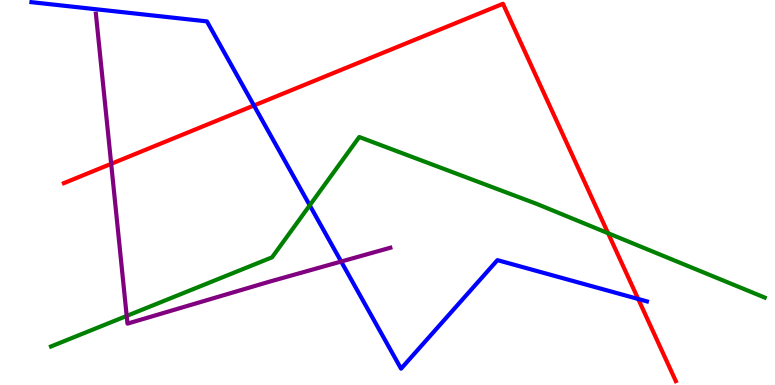[{'lines': ['blue', 'red'], 'intersections': [{'x': 3.28, 'y': 7.26}, {'x': 8.23, 'y': 2.23}]}, {'lines': ['green', 'red'], 'intersections': [{'x': 7.85, 'y': 3.94}]}, {'lines': ['purple', 'red'], 'intersections': [{'x': 1.43, 'y': 5.74}]}, {'lines': ['blue', 'green'], 'intersections': [{'x': 4.0, 'y': 4.67}]}, {'lines': ['blue', 'purple'], 'intersections': [{'x': 4.4, 'y': 3.21}]}, {'lines': ['green', 'purple'], 'intersections': [{'x': 1.63, 'y': 1.79}]}]